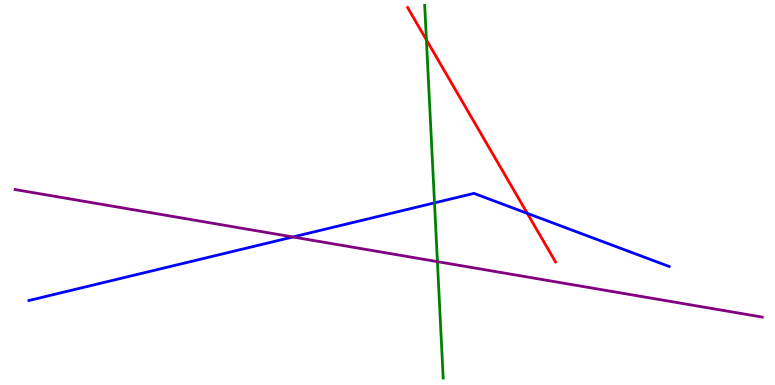[{'lines': ['blue', 'red'], 'intersections': [{'x': 6.8, 'y': 4.46}]}, {'lines': ['green', 'red'], 'intersections': [{'x': 5.5, 'y': 8.96}]}, {'lines': ['purple', 'red'], 'intersections': []}, {'lines': ['blue', 'green'], 'intersections': [{'x': 5.61, 'y': 4.73}]}, {'lines': ['blue', 'purple'], 'intersections': [{'x': 3.78, 'y': 3.85}]}, {'lines': ['green', 'purple'], 'intersections': [{'x': 5.64, 'y': 3.2}]}]